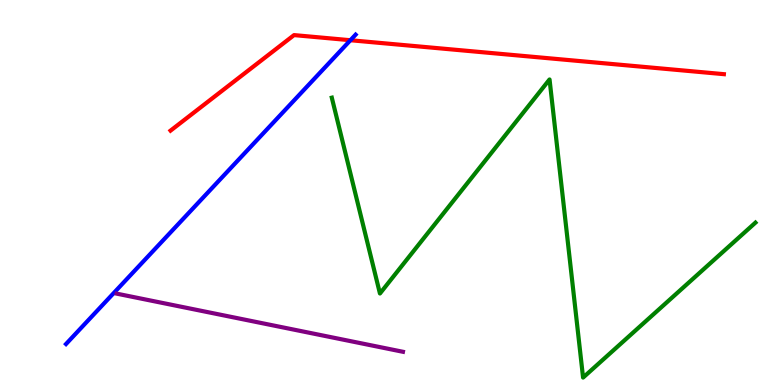[{'lines': ['blue', 'red'], 'intersections': [{'x': 4.52, 'y': 8.96}]}, {'lines': ['green', 'red'], 'intersections': []}, {'lines': ['purple', 'red'], 'intersections': []}, {'lines': ['blue', 'green'], 'intersections': []}, {'lines': ['blue', 'purple'], 'intersections': []}, {'lines': ['green', 'purple'], 'intersections': []}]